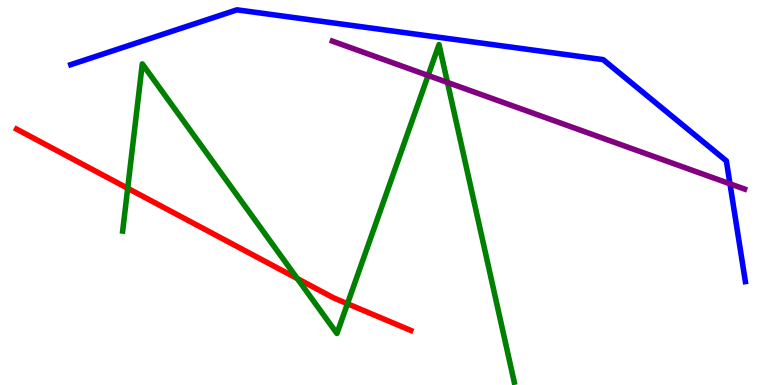[{'lines': ['blue', 'red'], 'intersections': []}, {'lines': ['green', 'red'], 'intersections': [{'x': 1.65, 'y': 5.11}, {'x': 3.84, 'y': 2.76}, {'x': 4.48, 'y': 2.11}]}, {'lines': ['purple', 'red'], 'intersections': []}, {'lines': ['blue', 'green'], 'intersections': []}, {'lines': ['blue', 'purple'], 'intersections': [{'x': 9.42, 'y': 5.23}]}, {'lines': ['green', 'purple'], 'intersections': [{'x': 5.52, 'y': 8.04}, {'x': 5.77, 'y': 7.86}]}]